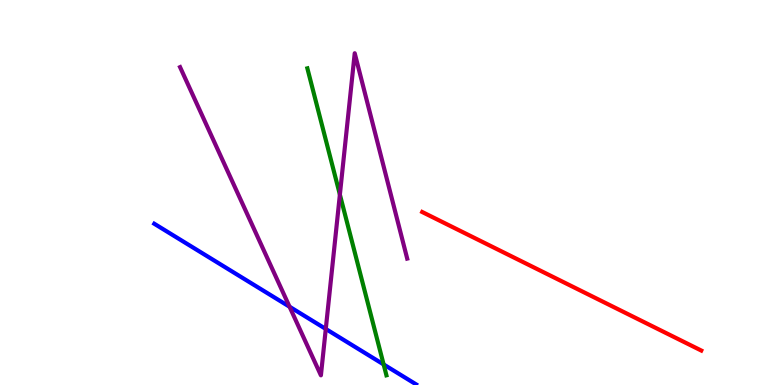[{'lines': ['blue', 'red'], 'intersections': []}, {'lines': ['green', 'red'], 'intersections': []}, {'lines': ['purple', 'red'], 'intersections': []}, {'lines': ['blue', 'green'], 'intersections': [{'x': 4.95, 'y': 0.534}]}, {'lines': ['blue', 'purple'], 'intersections': [{'x': 3.74, 'y': 2.03}, {'x': 4.2, 'y': 1.46}]}, {'lines': ['green', 'purple'], 'intersections': [{'x': 4.39, 'y': 4.95}]}]